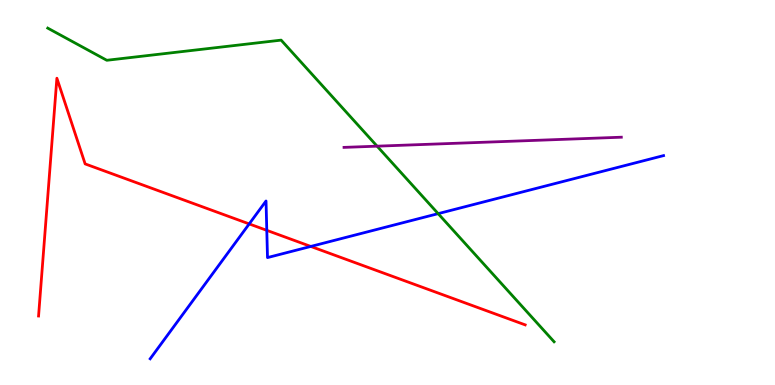[{'lines': ['blue', 'red'], 'intersections': [{'x': 3.22, 'y': 4.18}, {'x': 3.44, 'y': 4.02}, {'x': 4.01, 'y': 3.6}]}, {'lines': ['green', 'red'], 'intersections': []}, {'lines': ['purple', 'red'], 'intersections': []}, {'lines': ['blue', 'green'], 'intersections': [{'x': 5.65, 'y': 4.45}]}, {'lines': ['blue', 'purple'], 'intersections': []}, {'lines': ['green', 'purple'], 'intersections': [{'x': 4.87, 'y': 6.2}]}]